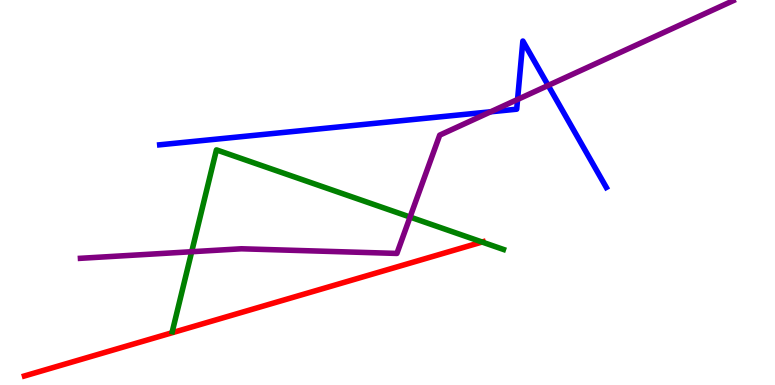[{'lines': ['blue', 'red'], 'intersections': []}, {'lines': ['green', 'red'], 'intersections': [{'x': 6.22, 'y': 3.71}]}, {'lines': ['purple', 'red'], 'intersections': []}, {'lines': ['blue', 'green'], 'intersections': []}, {'lines': ['blue', 'purple'], 'intersections': [{'x': 6.33, 'y': 7.1}, {'x': 6.68, 'y': 7.42}, {'x': 7.07, 'y': 7.78}]}, {'lines': ['green', 'purple'], 'intersections': [{'x': 2.47, 'y': 3.46}, {'x': 5.29, 'y': 4.36}]}]